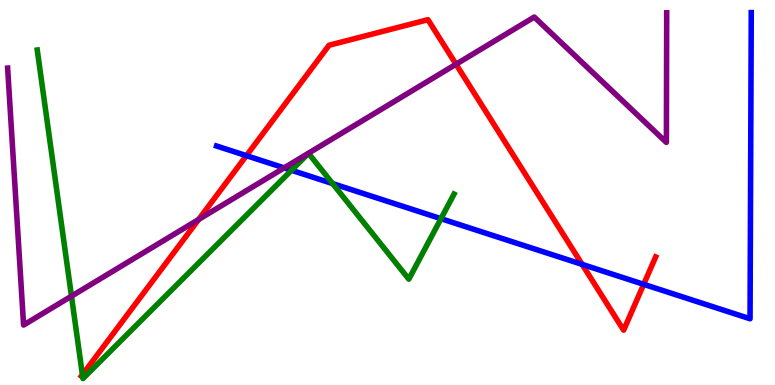[{'lines': ['blue', 'red'], 'intersections': [{'x': 3.18, 'y': 5.96}, {'x': 7.51, 'y': 3.13}, {'x': 8.31, 'y': 2.62}]}, {'lines': ['green', 'red'], 'intersections': [{'x': 1.06, 'y': 0.266}]}, {'lines': ['purple', 'red'], 'intersections': [{'x': 2.56, 'y': 4.3}, {'x': 5.88, 'y': 8.33}]}, {'lines': ['blue', 'green'], 'intersections': [{'x': 3.76, 'y': 5.58}, {'x': 4.29, 'y': 5.23}, {'x': 5.69, 'y': 4.32}]}, {'lines': ['blue', 'purple'], 'intersections': [{'x': 3.67, 'y': 5.64}]}, {'lines': ['green', 'purple'], 'intersections': [{'x': 0.922, 'y': 2.31}]}]